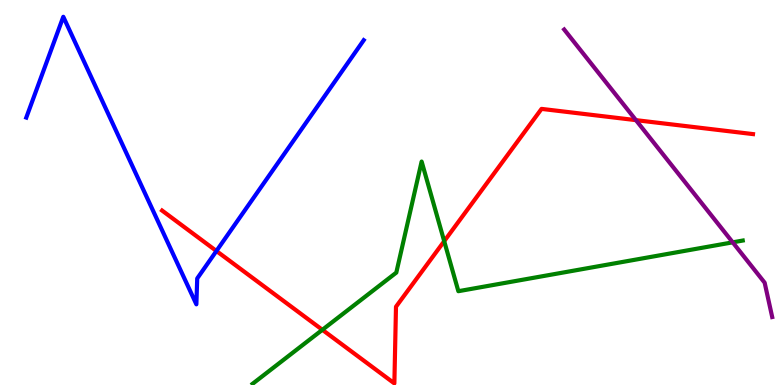[{'lines': ['blue', 'red'], 'intersections': [{'x': 2.79, 'y': 3.48}]}, {'lines': ['green', 'red'], 'intersections': [{'x': 4.16, 'y': 1.43}, {'x': 5.73, 'y': 3.74}]}, {'lines': ['purple', 'red'], 'intersections': [{'x': 8.21, 'y': 6.88}]}, {'lines': ['blue', 'green'], 'intersections': []}, {'lines': ['blue', 'purple'], 'intersections': []}, {'lines': ['green', 'purple'], 'intersections': [{'x': 9.45, 'y': 3.71}]}]